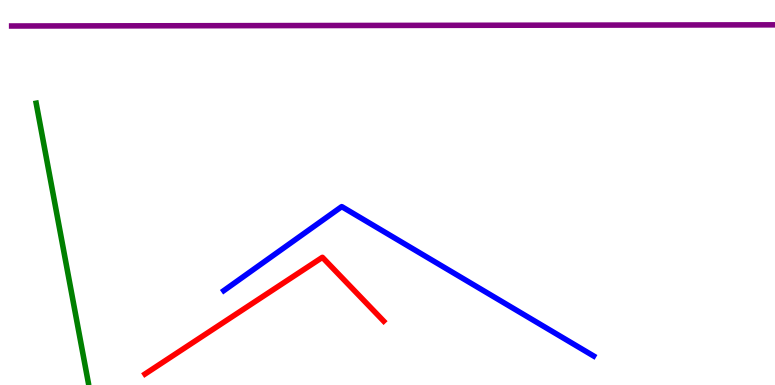[{'lines': ['blue', 'red'], 'intersections': []}, {'lines': ['green', 'red'], 'intersections': []}, {'lines': ['purple', 'red'], 'intersections': []}, {'lines': ['blue', 'green'], 'intersections': []}, {'lines': ['blue', 'purple'], 'intersections': []}, {'lines': ['green', 'purple'], 'intersections': []}]